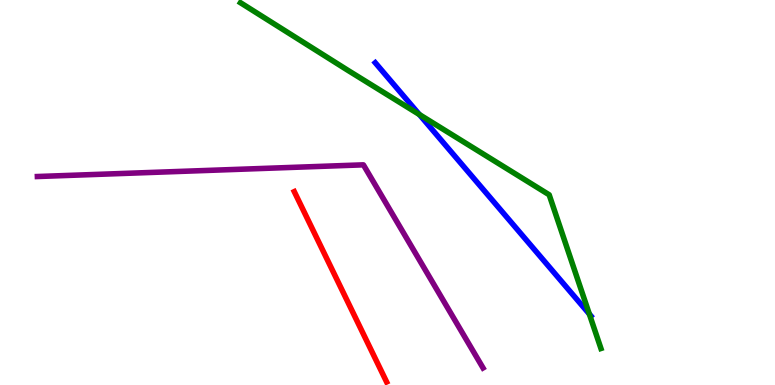[{'lines': ['blue', 'red'], 'intersections': []}, {'lines': ['green', 'red'], 'intersections': []}, {'lines': ['purple', 'red'], 'intersections': []}, {'lines': ['blue', 'green'], 'intersections': [{'x': 5.41, 'y': 7.02}, {'x': 7.6, 'y': 1.84}]}, {'lines': ['blue', 'purple'], 'intersections': []}, {'lines': ['green', 'purple'], 'intersections': []}]